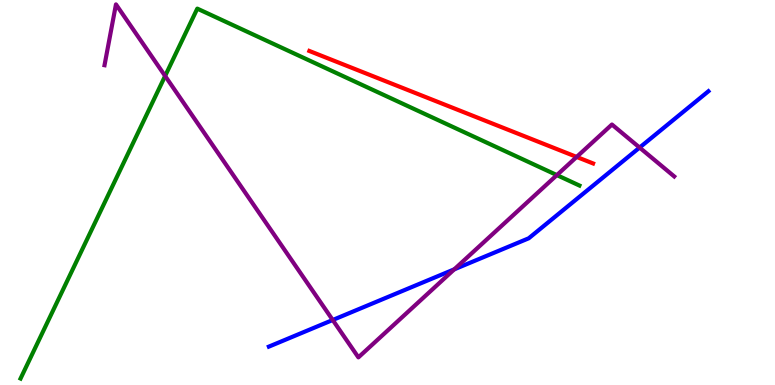[{'lines': ['blue', 'red'], 'intersections': []}, {'lines': ['green', 'red'], 'intersections': []}, {'lines': ['purple', 'red'], 'intersections': [{'x': 7.44, 'y': 5.92}]}, {'lines': ['blue', 'green'], 'intersections': []}, {'lines': ['blue', 'purple'], 'intersections': [{'x': 4.29, 'y': 1.69}, {'x': 5.86, 'y': 3.0}, {'x': 8.25, 'y': 6.17}]}, {'lines': ['green', 'purple'], 'intersections': [{'x': 2.13, 'y': 8.03}, {'x': 7.19, 'y': 5.45}]}]